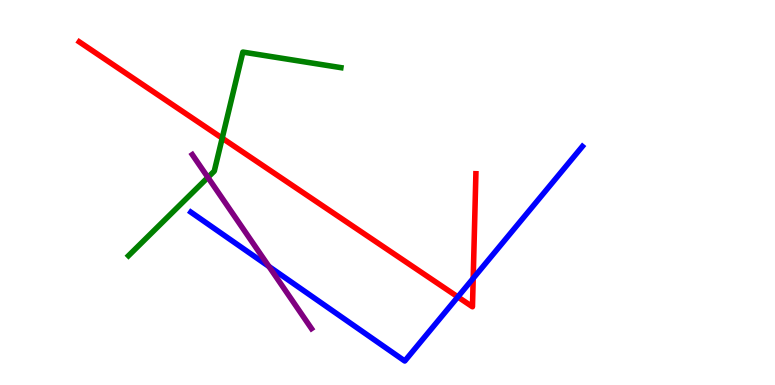[{'lines': ['blue', 'red'], 'intersections': [{'x': 5.91, 'y': 2.29}, {'x': 6.11, 'y': 2.77}]}, {'lines': ['green', 'red'], 'intersections': [{'x': 2.87, 'y': 6.41}]}, {'lines': ['purple', 'red'], 'intersections': []}, {'lines': ['blue', 'green'], 'intersections': []}, {'lines': ['blue', 'purple'], 'intersections': [{'x': 3.47, 'y': 3.08}]}, {'lines': ['green', 'purple'], 'intersections': [{'x': 2.68, 'y': 5.39}]}]